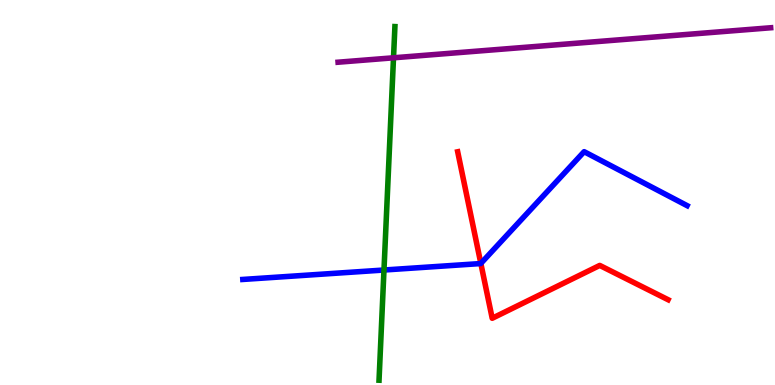[{'lines': ['blue', 'red'], 'intersections': [{'x': 6.2, 'y': 3.16}]}, {'lines': ['green', 'red'], 'intersections': []}, {'lines': ['purple', 'red'], 'intersections': []}, {'lines': ['blue', 'green'], 'intersections': [{'x': 4.95, 'y': 2.99}]}, {'lines': ['blue', 'purple'], 'intersections': []}, {'lines': ['green', 'purple'], 'intersections': [{'x': 5.08, 'y': 8.5}]}]